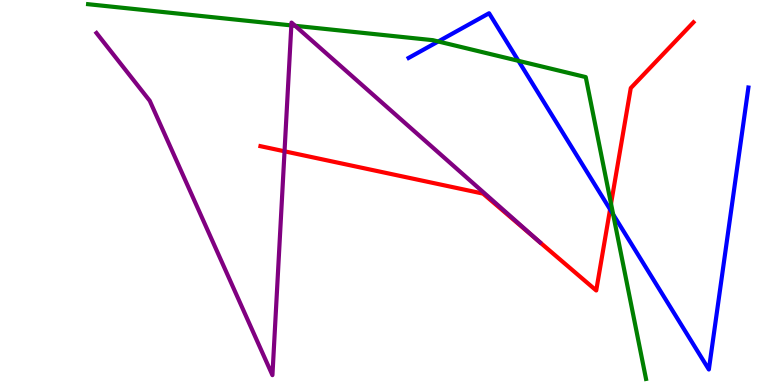[{'lines': ['blue', 'red'], 'intersections': [{'x': 7.87, 'y': 4.56}]}, {'lines': ['green', 'red'], 'intersections': [{'x': 7.88, 'y': 4.71}]}, {'lines': ['purple', 'red'], 'intersections': [{'x': 3.67, 'y': 6.07}, {'x': 6.96, 'y': 3.71}]}, {'lines': ['blue', 'green'], 'intersections': [{'x': 5.65, 'y': 8.92}, {'x': 6.69, 'y': 8.42}, {'x': 7.91, 'y': 4.43}]}, {'lines': ['blue', 'purple'], 'intersections': []}, {'lines': ['green', 'purple'], 'intersections': [{'x': 3.76, 'y': 9.34}, {'x': 3.81, 'y': 9.33}]}]